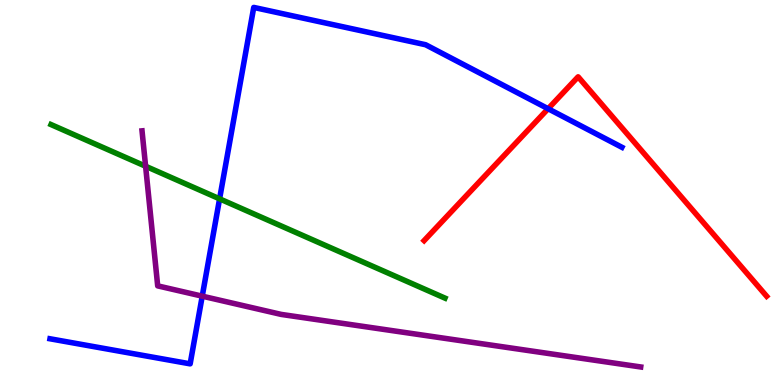[{'lines': ['blue', 'red'], 'intersections': [{'x': 7.07, 'y': 7.18}]}, {'lines': ['green', 'red'], 'intersections': []}, {'lines': ['purple', 'red'], 'intersections': []}, {'lines': ['blue', 'green'], 'intersections': [{'x': 2.83, 'y': 4.84}]}, {'lines': ['blue', 'purple'], 'intersections': [{'x': 2.61, 'y': 2.31}]}, {'lines': ['green', 'purple'], 'intersections': [{'x': 1.88, 'y': 5.68}]}]